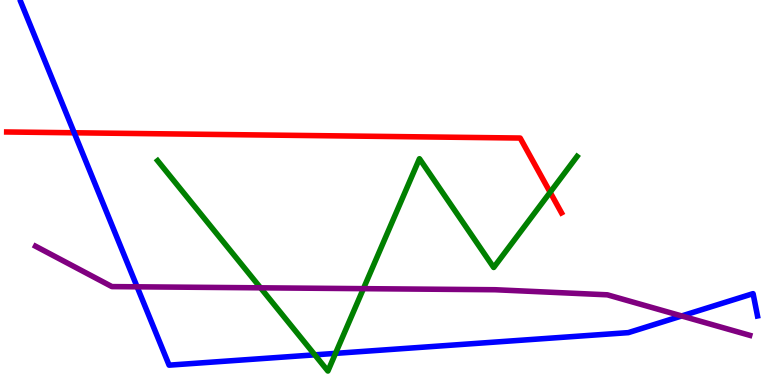[{'lines': ['blue', 'red'], 'intersections': [{'x': 0.957, 'y': 6.55}]}, {'lines': ['green', 'red'], 'intersections': [{'x': 7.1, 'y': 5.01}]}, {'lines': ['purple', 'red'], 'intersections': []}, {'lines': ['blue', 'green'], 'intersections': [{'x': 4.06, 'y': 0.783}, {'x': 4.33, 'y': 0.822}]}, {'lines': ['blue', 'purple'], 'intersections': [{'x': 1.77, 'y': 2.55}, {'x': 8.8, 'y': 1.79}]}, {'lines': ['green', 'purple'], 'intersections': [{'x': 3.36, 'y': 2.52}, {'x': 4.69, 'y': 2.5}]}]